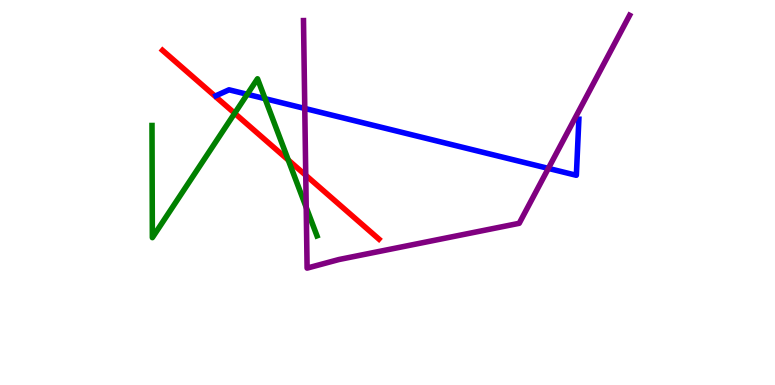[{'lines': ['blue', 'red'], 'intersections': []}, {'lines': ['green', 'red'], 'intersections': [{'x': 3.03, 'y': 7.06}, {'x': 3.72, 'y': 5.84}]}, {'lines': ['purple', 'red'], 'intersections': [{'x': 3.95, 'y': 5.45}]}, {'lines': ['blue', 'green'], 'intersections': [{'x': 3.19, 'y': 7.55}, {'x': 3.42, 'y': 7.44}]}, {'lines': ['blue', 'purple'], 'intersections': [{'x': 3.93, 'y': 7.18}, {'x': 7.08, 'y': 5.63}]}, {'lines': ['green', 'purple'], 'intersections': [{'x': 3.95, 'y': 4.61}]}]